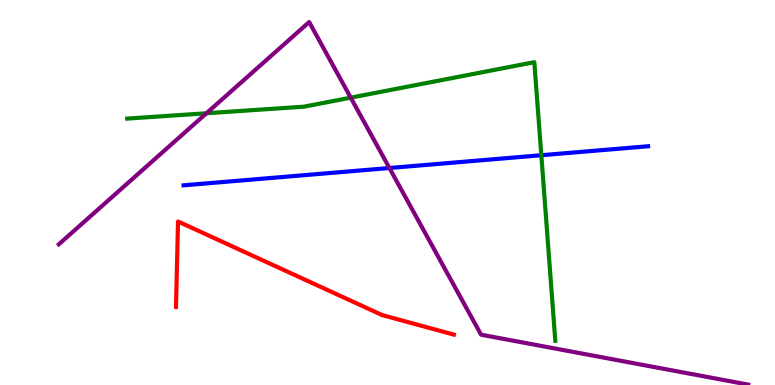[{'lines': ['blue', 'red'], 'intersections': []}, {'lines': ['green', 'red'], 'intersections': []}, {'lines': ['purple', 'red'], 'intersections': []}, {'lines': ['blue', 'green'], 'intersections': [{'x': 6.98, 'y': 5.97}]}, {'lines': ['blue', 'purple'], 'intersections': [{'x': 5.02, 'y': 5.64}]}, {'lines': ['green', 'purple'], 'intersections': [{'x': 2.66, 'y': 7.06}, {'x': 4.53, 'y': 7.46}]}]